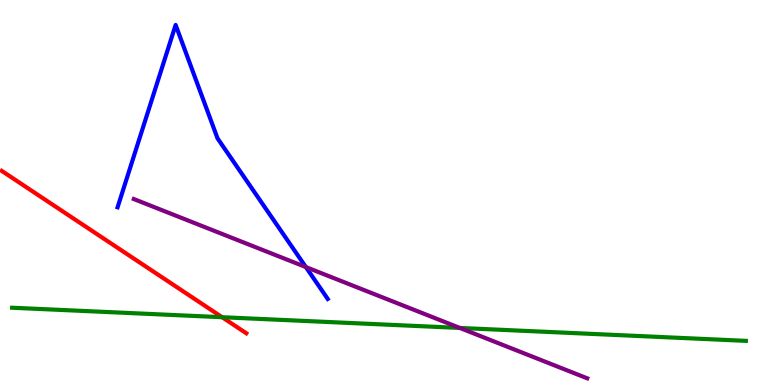[{'lines': ['blue', 'red'], 'intersections': []}, {'lines': ['green', 'red'], 'intersections': [{'x': 2.87, 'y': 1.76}]}, {'lines': ['purple', 'red'], 'intersections': []}, {'lines': ['blue', 'green'], 'intersections': []}, {'lines': ['blue', 'purple'], 'intersections': [{'x': 3.95, 'y': 3.06}]}, {'lines': ['green', 'purple'], 'intersections': [{'x': 5.93, 'y': 1.48}]}]